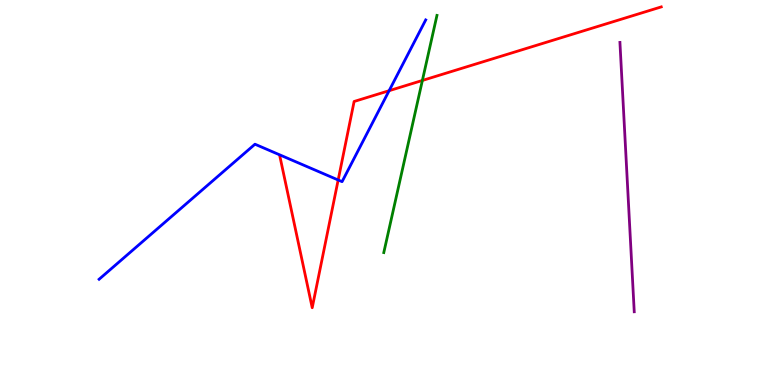[{'lines': ['blue', 'red'], 'intersections': [{'x': 4.36, 'y': 5.32}, {'x': 5.02, 'y': 7.64}]}, {'lines': ['green', 'red'], 'intersections': [{'x': 5.45, 'y': 7.91}]}, {'lines': ['purple', 'red'], 'intersections': []}, {'lines': ['blue', 'green'], 'intersections': []}, {'lines': ['blue', 'purple'], 'intersections': []}, {'lines': ['green', 'purple'], 'intersections': []}]